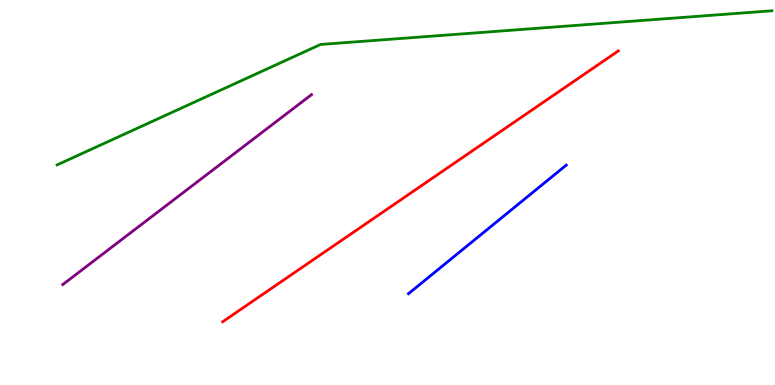[{'lines': ['blue', 'red'], 'intersections': []}, {'lines': ['green', 'red'], 'intersections': []}, {'lines': ['purple', 'red'], 'intersections': []}, {'lines': ['blue', 'green'], 'intersections': []}, {'lines': ['blue', 'purple'], 'intersections': []}, {'lines': ['green', 'purple'], 'intersections': []}]